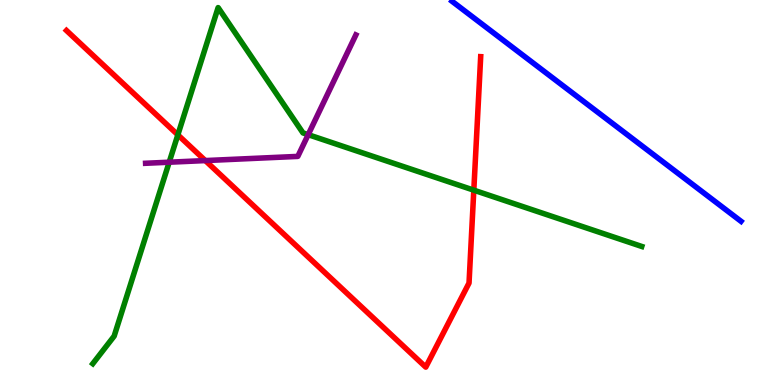[{'lines': ['blue', 'red'], 'intersections': []}, {'lines': ['green', 'red'], 'intersections': [{'x': 2.29, 'y': 6.5}, {'x': 6.11, 'y': 5.06}]}, {'lines': ['purple', 'red'], 'intersections': [{'x': 2.65, 'y': 5.83}]}, {'lines': ['blue', 'green'], 'intersections': []}, {'lines': ['blue', 'purple'], 'intersections': []}, {'lines': ['green', 'purple'], 'intersections': [{'x': 2.18, 'y': 5.79}, {'x': 3.98, 'y': 6.5}]}]